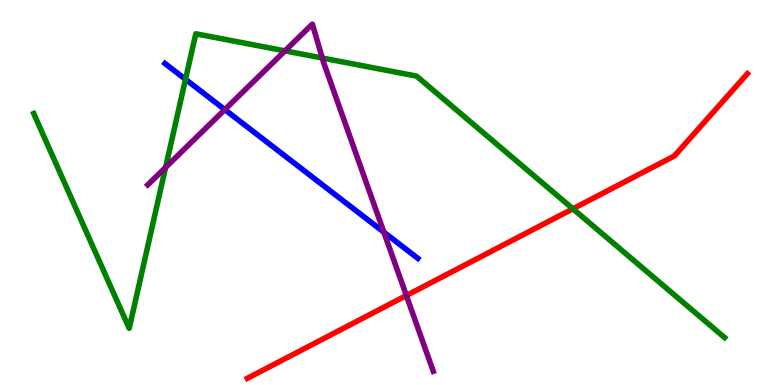[{'lines': ['blue', 'red'], 'intersections': []}, {'lines': ['green', 'red'], 'intersections': [{'x': 7.39, 'y': 4.58}]}, {'lines': ['purple', 'red'], 'intersections': [{'x': 5.24, 'y': 2.32}]}, {'lines': ['blue', 'green'], 'intersections': [{'x': 2.39, 'y': 7.94}]}, {'lines': ['blue', 'purple'], 'intersections': [{'x': 2.9, 'y': 7.15}, {'x': 4.95, 'y': 3.97}]}, {'lines': ['green', 'purple'], 'intersections': [{'x': 2.14, 'y': 5.65}, {'x': 3.68, 'y': 8.68}, {'x': 4.16, 'y': 8.49}]}]